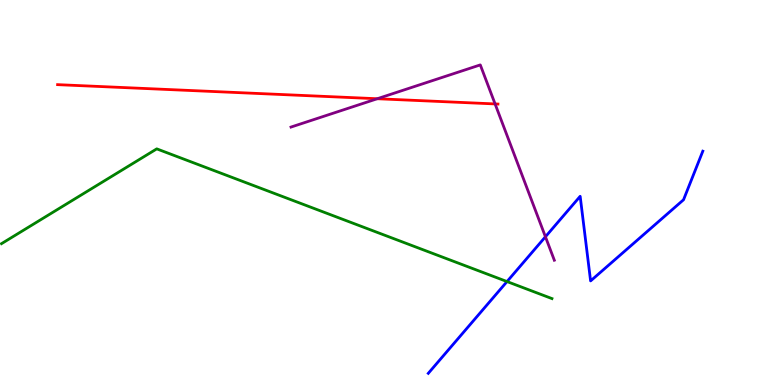[{'lines': ['blue', 'red'], 'intersections': []}, {'lines': ['green', 'red'], 'intersections': []}, {'lines': ['purple', 'red'], 'intersections': [{'x': 4.87, 'y': 7.44}, {'x': 6.39, 'y': 7.3}]}, {'lines': ['blue', 'green'], 'intersections': [{'x': 6.54, 'y': 2.69}]}, {'lines': ['blue', 'purple'], 'intersections': [{'x': 7.04, 'y': 3.85}]}, {'lines': ['green', 'purple'], 'intersections': []}]